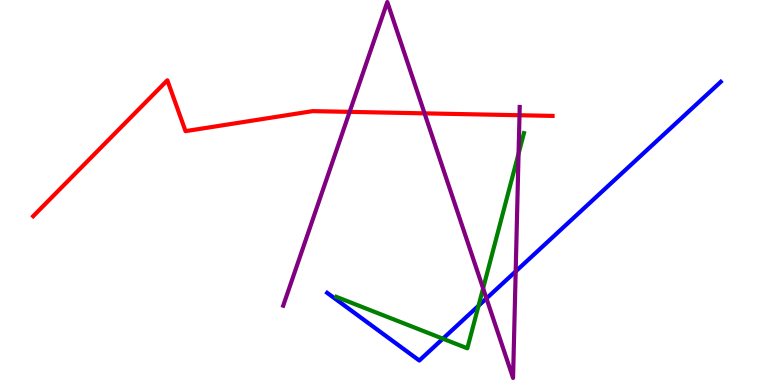[{'lines': ['blue', 'red'], 'intersections': []}, {'lines': ['green', 'red'], 'intersections': []}, {'lines': ['purple', 'red'], 'intersections': [{'x': 4.51, 'y': 7.09}, {'x': 5.48, 'y': 7.06}, {'x': 6.7, 'y': 7.01}]}, {'lines': ['blue', 'green'], 'intersections': [{'x': 5.71, 'y': 1.2}, {'x': 6.17, 'y': 2.06}]}, {'lines': ['blue', 'purple'], 'intersections': [{'x': 6.28, 'y': 2.25}, {'x': 6.65, 'y': 2.95}]}, {'lines': ['green', 'purple'], 'intersections': [{'x': 6.23, 'y': 2.51}, {'x': 6.69, 'y': 6.01}]}]